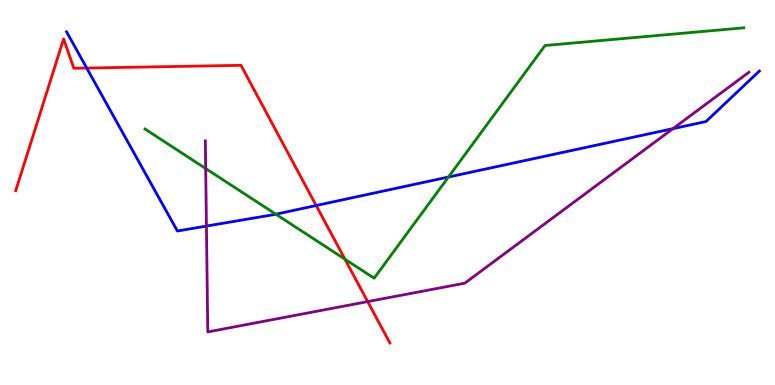[{'lines': ['blue', 'red'], 'intersections': [{'x': 1.12, 'y': 8.23}, {'x': 4.08, 'y': 4.66}]}, {'lines': ['green', 'red'], 'intersections': [{'x': 4.45, 'y': 3.27}]}, {'lines': ['purple', 'red'], 'intersections': [{'x': 4.74, 'y': 2.17}]}, {'lines': ['blue', 'green'], 'intersections': [{'x': 3.56, 'y': 4.44}, {'x': 5.79, 'y': 5.4}]}, {'lines': ['blue', 'purple'], 'intersections': [{'x': 2.66, 'y': 4.13}, {'x': 8.68, 'y': 6.66}]}, {'lines': ['green', 'purple'], 'intersections': [{'x': 2.65, 'y': 5.62}]}]